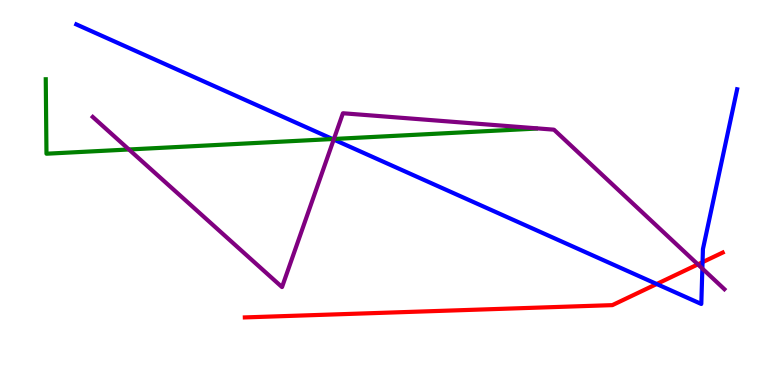[{'lines': ['blue', 'red'], 'intersections': [{'x': 8.47, 'y': 2.62}, {'x': 9.07, 'y': 3.19}]}, {'lines': ['green', 'red'], 'intersections': []}, {'lines': ['purple', 'red'], 'intersections': [{'x': 9.0, 'y': 3.13}]}, {'lines': ['blue', 'green'], 'intersections': [{'x': 4.29, 'y': 6.39}]}, {'lines': ['blue', 'purple'], 'intersections': [{'x': 4.31, 'y': 6.38}, {'x': 9.06, 'y': 3.02}]}, {'lines': ['green', 'purple'], 'intersections': [{'x': 1.66, 'y': 6.12}, {'x': 4.31, 'y': 6.39}]}]